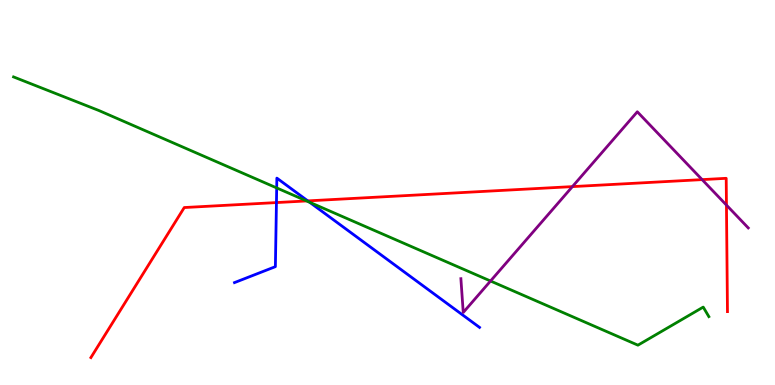[{'lines': ['blue', 'red'], 'intersections': [{'x': 3.57, 'y': 4.74}, {'x': 3.97, 'y': 4.78}]}, {'lines': ['green', 'red'], 'intersections': [{'x': 3.96, 'y': 4.78}]}, {'lines': ['purple', 'red'], 'intersections': [{'x': 7.39, 'y': 5.15}, {'x': 9.06, 'y': 5.33}, {'x': 9.37, 'y': 4.67}]}, {'lines': ['blue', 'green'], 'intersections': [{'x': 3.57, 'y': 5.12}, {'x': 4.0, 'y': 4.75}]}, {'lines': ['blue', 'purple'], 'intersections': []}, {'lines': ['green', 'purple'], 'intersections': [{'x': 6.33, 'y': 2.7}]}]